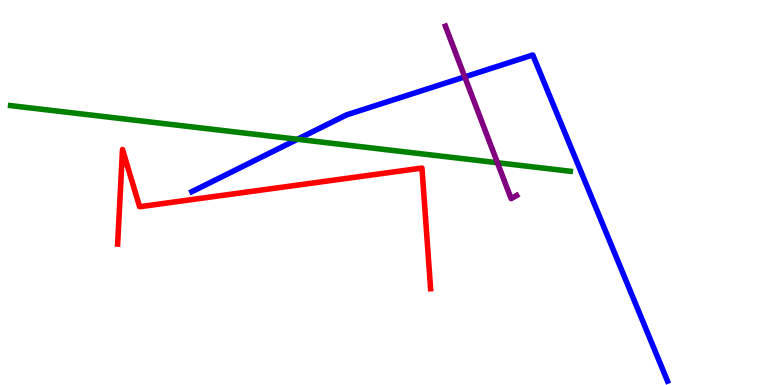[{'lines': ['blue', 'red'], 'intersections': []}, {'lines': ['green', 'red'], 'intersections': []}, {'lines': ['purple', 'red'], 'intersections': []}, {'lines': ['blue', 'green'], 'intersections': [{'x': 3.84, 'y': 6.38}]}, {'lines': ['blue', 'purple'], 'intersections': [{'x': 6.0, 'y': 8.0}]}, {'lines': ['green', 'purple'], 'intersections': [{'x': 6.42, 'y': 5.77}]}]